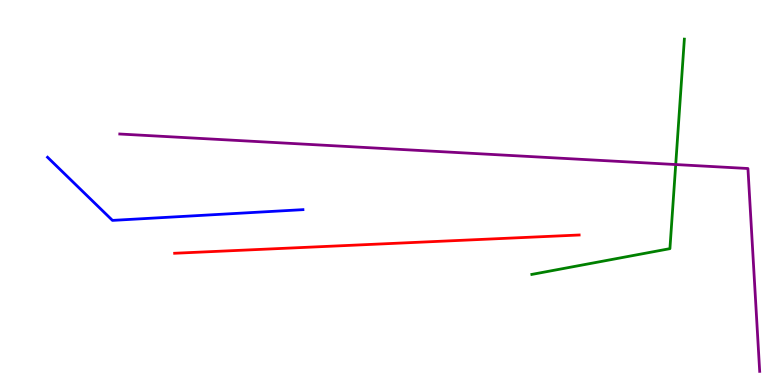[{'lines': ['blue', 'red'], 'intersections': []}, {'lines': ['green', 'red'], 'intersections': []}, {'lines': ['purple', 'red'], 'intersections': []}, {'lines': ['blue', 'green'], 'intersections': []}, {'lines': ['blue', 'purple'], 'intersections': []}, {'lines': ['green', 'purple'], 'intersections': [{'x': 8.72, 'y': 5.73}]}]